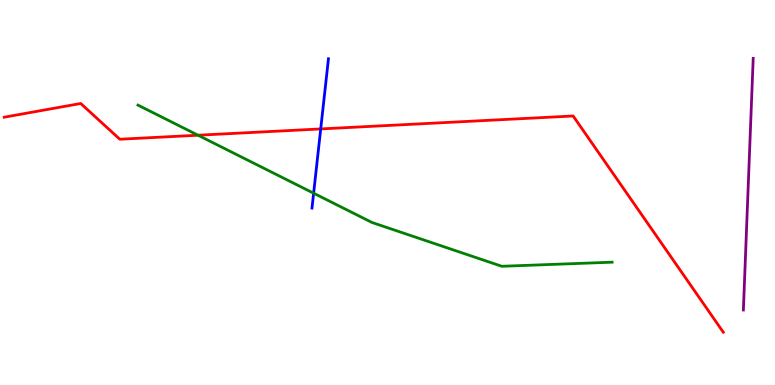[{'lines': ['blue', 'red'], 'intersections': [{'x': 4.14, 'y': 6.65}]}, {'lines': ['green', 'red'], 'intersections': [{'x': 2.55, 'y': 6.49}]}, {'lines': ['purple', 'red'], 'intersections': []}, {'lines': ['blue', 'green'], 'intersections': [{'x': 4.05, 'y': 4.98}]}, {'lines': ['blue', 'purple'], 'intersections': []}, {'lines': ['green', 'purple'], 'intersections': []}]